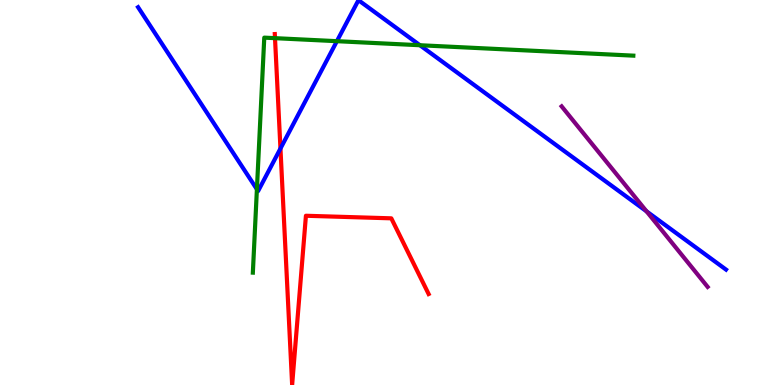[{'lines': ['blue', 'red'], 'intersections': [{'x': 3.62, 'y': 6.14}]}, {'lines': ['green', 'red'], 'intersections': [{'x': 3.55, 'y': 9.01}]}, {'lines': ['purple', 'red'], 'intersections': []}, {'lines': ['blue', 'green'], 'intersections': [{'x': 3.31, 'y': 5.08}, {'x': 4.35, 'y': 8.93}, {'x': 5.42, 'y': 8.83}]}, {'lines': ['blue', 'purple'], 'intersections': [{'x': 8.34, 'y': 4.51}]}, {'lines': ['green', 'purple'], 'intersections': []}]